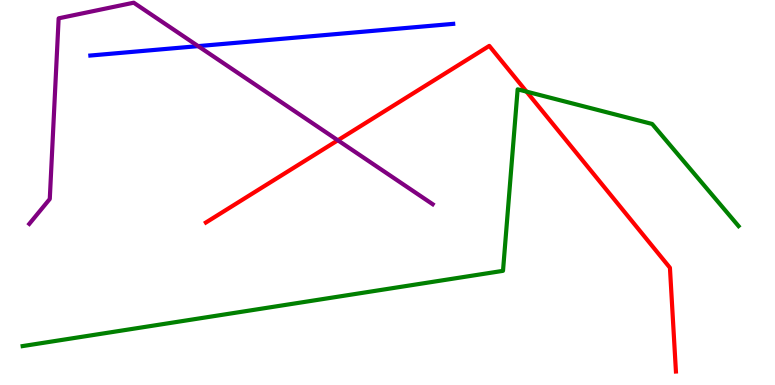[{'lines': ['blue', 'red'], 'intersections': []}, {'lines': ['green', 'red'], 'intersections': [{'x': 6.79, 'y': 7.62}]}, {'lines': ['purple', 'red'], 'intersections': [{'x': 4.36, 'y': 6.36}]}, {'lines': ['blue', 'green'], 'intersections': []}, {'lines': ['blue', 'purple'], 'intersections': [{'x': 2.56, 'y': 8.8}]}, {'lines': ['green', 'purple'], 'intersections': []}]